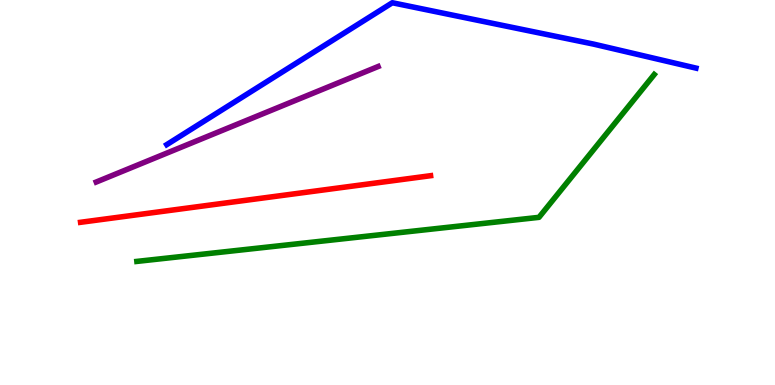[{'lines': ['blue', 'red'], 'intersections': []}, {'lines': ['green', 'red'], 'intersections': []}, {'lines': ['purple', 'red'], 'intersections': []}, {'lines': ['blue', 'green'], 'intersections': []}, {'lines': ['blue', 'purple'], 'intersections': []}, {'lines': ['green', 'purple'], 'intersections': []}]